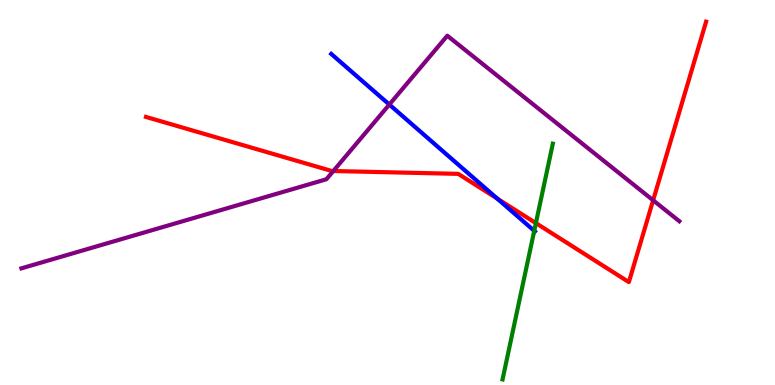[{'lines': ['blue', 'red'], 'intersections': [{'x': 6.42, 'y': 4.84}]}, {'lines': ['green', 'red'], 'intersections': [{'x': 6.91, 'y': 4.2}]}, {'lines': ['purple', 'red'], 'intersections': [{'x': 4.3, 'y': 5.56}, {'x': 8.43, 'y': 4.8}]}, {'lines': ['blue', 'green'], 'intersections': [{'x': 6.89, 'y': 4.0}]}, {'lines': ['blue', 'purple'], 'intersections': [{'x': 5.02, 'y': 7.28}]}, {'lines': ['green', 'purple'], 'intersections': []}]